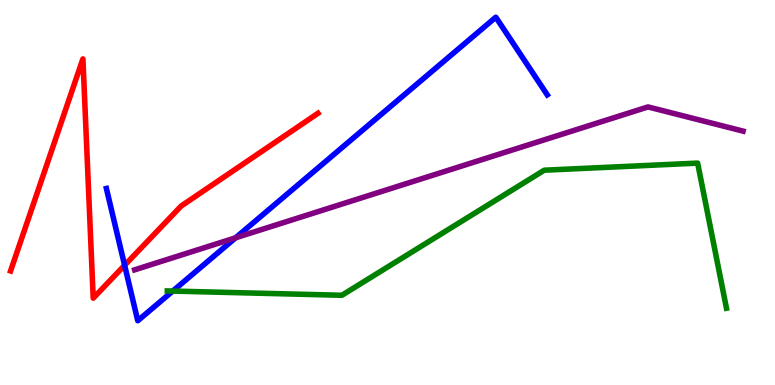[{'lines': ['blue', 'red'], 'intersections': [{'x': 1.61, 'y': 3.11}]}, {'lines': ['green', 'red'], 'intersections': []}, {'lines': ['purple', 'red'], 'intersections': []}, {'lines': ['blue', 'green'], 'intersections': [{'x': 2.23, 'y': 2.44}]}, {'lines': ['blue', 'purple'], 'intersections': [{'x': 3.04, 'y': 3.82}]}, {'lines': ['green', 'purple'], 'intersections': []}]